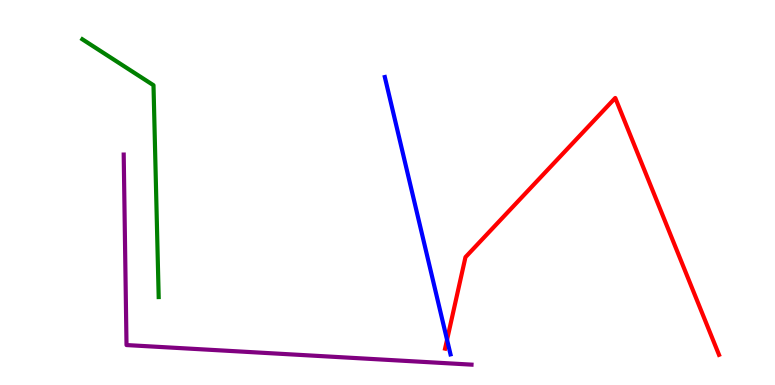[{'lines': ['blue', 'red'], 'intersections': [{'x': 5.77, 'y': 1.17}]}, {'lines': ['green', 'red'], 'intersections': []}, {'lines': ['purple', 'red'], 'intersections': []}, {'lines': ['blue', 'green'], 'intersections': []}, {'lines': ['blue', 'purple'], 'intersections': []}, {'lines': ['green', 'purple'], 'intersections': []}]